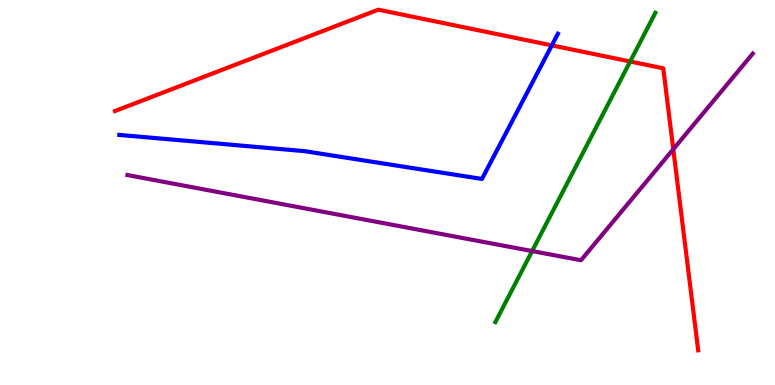[{'lines': ['blue', 'red'], 'intersections': [{'x': 7.12, 'y': 8.82}]}, {'lines': ['green', 'red'], 'intersections': [{'x': 8.13, 'y': 8.4}]}, {'lines': ['purple', 'red'], 'intersections': [{'x': 8.69, 'y': 6.12}]}, {'lines': ['blue', 'green'], 'intersections': []}, {'lines': ['blue', 'purple'], 'intersections': []}, {'lines': ['green', 'purple'], 'intersections': [{'x': 6.87, 'y': 3.48}]}]